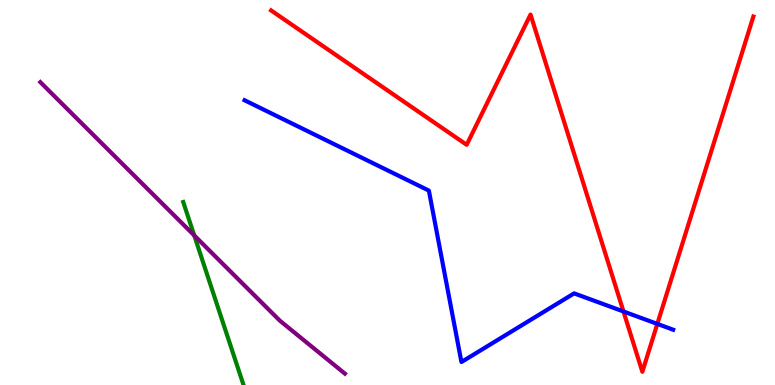[{'lines': ['blue', 'red'], 'intersections': [{'x': 8.04, 'y': 1.91}, {'x': 8.48, 'y': 1.59}]}, {'lines': ['green', 'red'], 'intersections': []}, {'lines': ['purple', 'red'], 'intersections': []}, {'lines': ['blue', 'green'], 'intersections': []}, {'lines': ['blue', 'purple'], 'intersections': []}, {'lines': ['green', 'purple'], 'intersections': [{'x': 2.51, 'y': 3.89}]}]